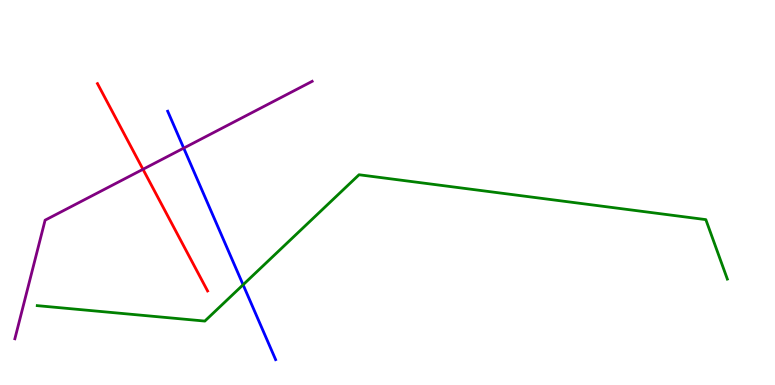[{'lines': ['blue', 'red'], 'intersections': []}, {'lines': ['green', 'red'], 'intersections': []}, {'lines': ['purple', 'red'], 'intersections': [{'x': 1.84, 'y': 5.6}]}, {'lines': ['blue', 'green'], 'intersections': [{'x': 3.14, 'y': 2.6}]}, {'lines': ['blue', 'purple'], 'intersections': [{'x': 2.37, 'y': 6.15}]}, {'lines': ['green', 'purple'], 'intersections': []}]